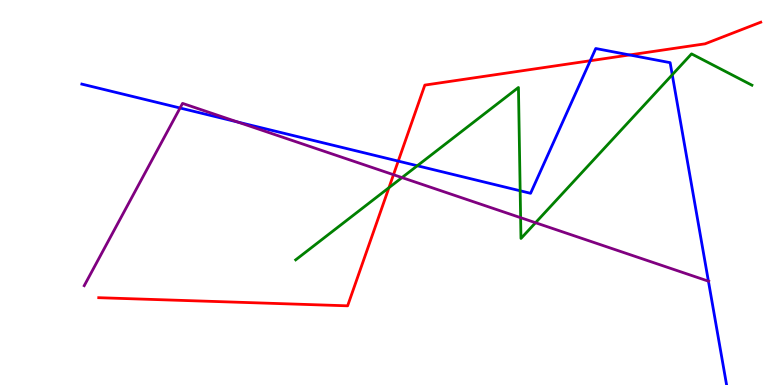[{'lines': ['blue', 'red'], 'intersections': [{'x': 5.14, 'y': 5.82}, {'x': 7.62, 'y': 8.42}, {'x': 8.12, 'y': 8.57}]}, {'lines': ['green', 'red'], 'intersections': [{'x': 5.02, 'y': 5.12}]}, {'lines': ['purple', 'red'], 'intersections': [{'x': 5.08, 'y': 5.46}]}, {'lines': ['blue', 'green'], 'intersections': [{'x': 5.38, 'y': 5.69}, {'x': 6.71, 'y': 5.04}, {'x': 8.67, 'y': 8.06}]}, {'lines': ['blue', 'purple'], 'intersections': [{'x': 2.32, 'y': 7.19}, {'x': 3.07, 'y': 6.83}, {'x': 9.14, 'y': 2.7}]}, {'lines': ['green', 'purple'], 'intersections': [{'x': 5.19, 'y': 5.39}, {'x': 6.72, 'y': 4.35}, {'x': 6.91, 'y': 4.22}]}]